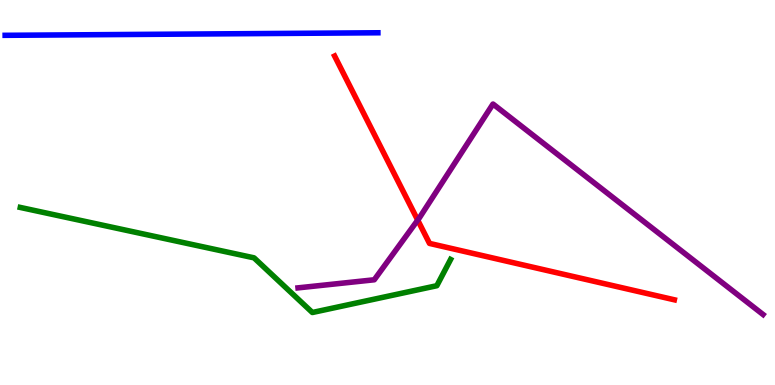[{'lines': ['blue', 'red'], 'intersections': []}, {'lines': ['green', 'red'], 'intersections': []}, {'lines': ['purple', 'red'], 'intersections': [{'x': 5.39, 'y': 4.28}]}, {'lines': ['blue', 'green'], 'intersections': []}, {'lines': ['blue', 'purple'], 'intersections': []}, {'lines': ['green', 'purple'], 'intersections': []}]